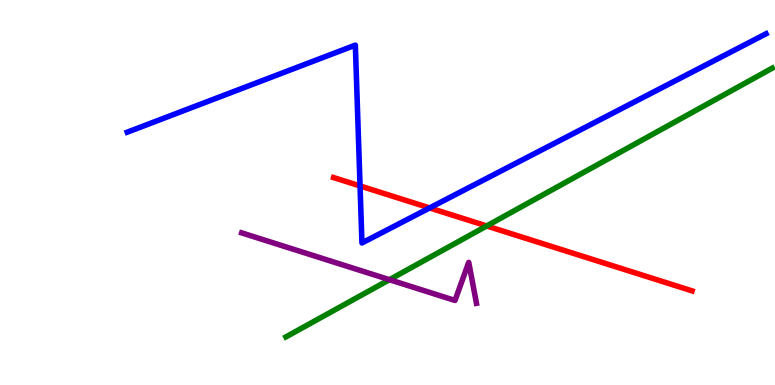[{'lines': ['blue', 'red'], 'intersections': [{'x': 4.65, 'y': 5.17}, {'x': 5.54, 'y': 4.6}]}, {'lines': ['green', 'red'], 'intersections': [{'x': 6.28, 'y': 4.13}]}, {'lines': ['purple', 'red'], 'intersections': []}, {'lines': ['blue', 'green'], 'intersections': []}, {'lines': ['blue', 'purple'], 'intersections': []}, {'lines': ['green', 'purple'], 'intersections': [{'x': 5.03, 'y': 2.74}]}]